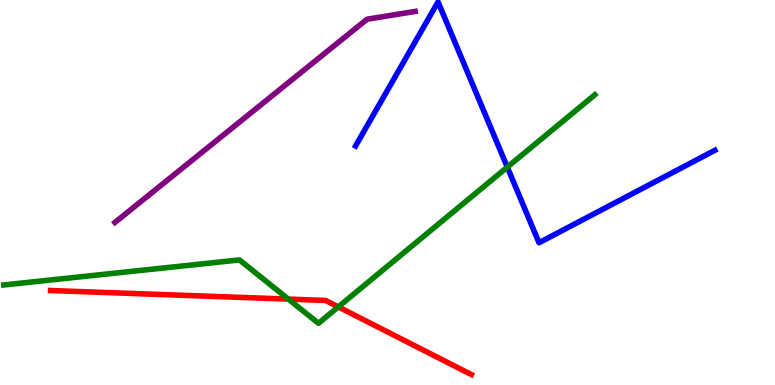[{'lines': ['blue', 'red'], 'intersections': []}, {'lines': ['green', 'red'], 'intersections': [{'x': 3.72, 'y': 2.23}, {'x': 4.37, 'y': 2.03}]}, {'lines': ['purple', 'red'], 'intersections': []}, {'lines': ['blue', 'green'], 'intersections': [{'x': 6.55, 'y': 5.66}]}, {'lines': ['blue', 'purple'], 'intersections': []}, {'lines': ['green', 'purple'], 'intersections': []}]